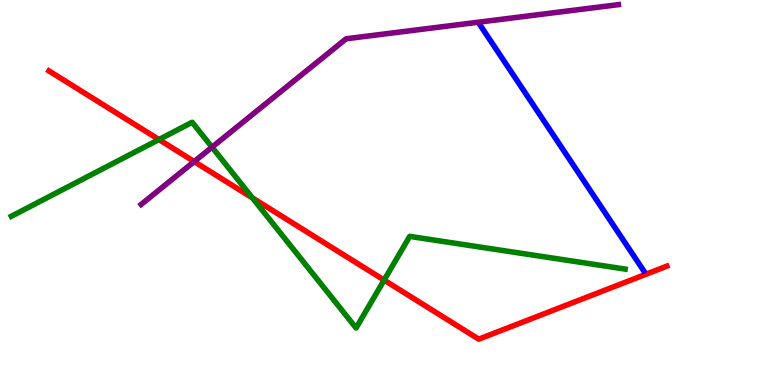[{'lines': ['blue', 'red'], 'intersections': []}, {'lines': ['green', 'red'], 'intersections': [{'x': 2.05, 'y': 6.38}, {'x': 3.26, 'y': 4.86}, {'x': 4.96, 'y': 2.72}]}, {'lines': ['purple', 'red'], 'intersections': [{'x': 2.51, 'y': 5.8}]}, {'lines': ['blue', 'green'], 'intersections': []}, {'lines': ['blue', 'purple'], 'intersections': []}, {'lines': ['green', 'purple'], 'intersections': [{'x': 2.74, 'y': 6.18}]}]